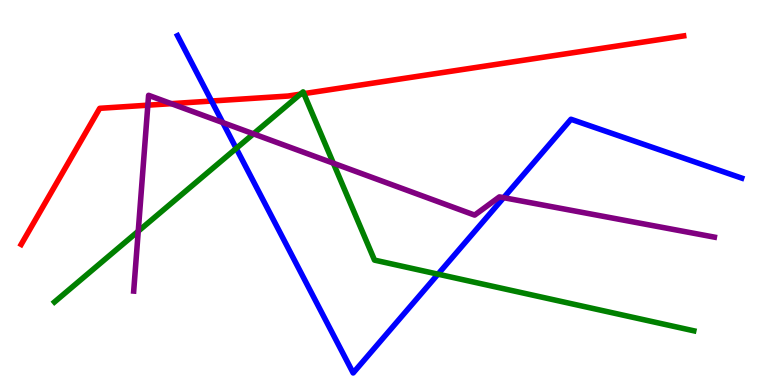[{'lines': ['blue', 'red'], 'intersections': [{'x': 2.73, 'y': 7.38}]}, {'lines': ['green', 'red'], 'intersections': [{'x': 3.88, 'y': 7.55}, {'x': 3.92, 'y': 7.57}]}, {'lines': ['purple', 'red'], 'intersections': [{'x': 1.91, 'y': 7.27}, {'x': 2.21, 'y': 7.31}]}, {'lines': ['blue', 'green'], 'intersections': [{'x': 3.05, 'y': 6.15}, {'x': 5.65, 'y': 2.88}]}, {'lines': ['blue', 'purple'], 'intersections': [{'x': 2.87, 'y': 6.82}, {'x': 6.5, 'y': 4.87}]}, {'lines': ['green', 'purple'], 'intersections': [{'x': 1.78, 'y': 3.99}, {'x': 3.27, 'y': 6.52}, {'x': 4.3, 'y': 5.76}]}]